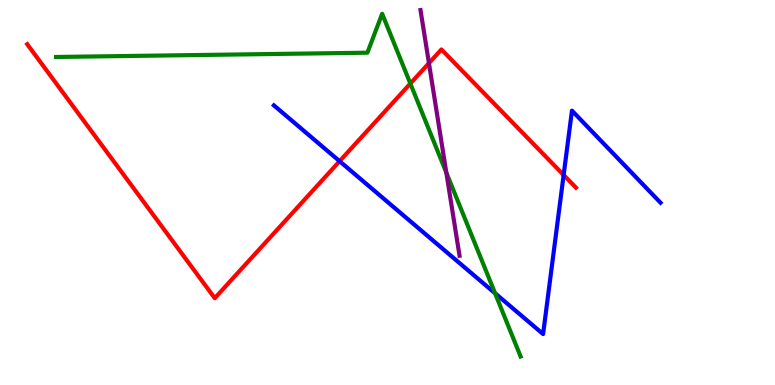[{'lines': ['blue', 'red'], 'intersections': [{'x': 4.38, 'y': 5.81}, {'x': 7.27, 'y': 5.45}]}, {'lines': ['green', 'red'], 'intersections': [{'x': 5.29, 'y': 7.83}]}, {'lines': ['purple', 'red'], 'intersections': [{'x': 5.53, 'y': 8.36}]}, {'lines': ['blue', 'green'], 'intersections': [{'x': 6.39, 'y': 2.38}]}, {'lines': ['blue', 'purple'], 'intersections': []}, {'lines': ['green', 'purple'], 'intersections': [{'x': 5.76, 'y': 5.52}]}]